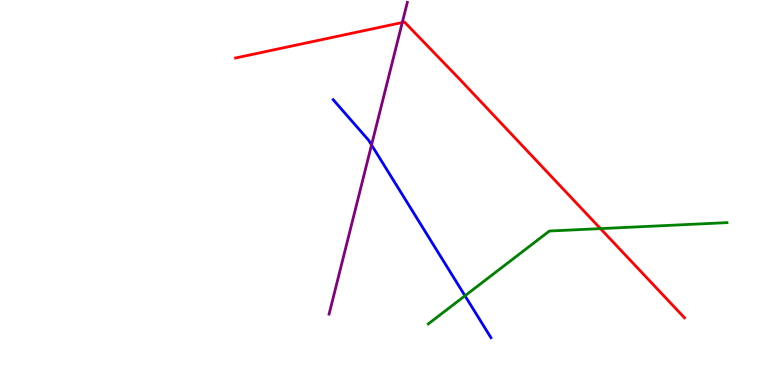[{'lines': ['blue', 'red'], 'intersections': []}, {'lines': ['green', 'red'], 'intersections': [{'x': 7.75, 'y': 4.06}]}, {'lines': ['purple', 'red'], 'intersections': [{'x': 5.19, 'y': 9.42}]}, {'lines': ['blue', 'green'], 'intersections': [{'x': 6.0, 'y': 2.32}]}, {'lines': ['blue', 'purple'], 'intersections': [{'x': 4.79, 'y': 6.23}]}, {'lines': ['green', 'purple'], 'intersections': []}]